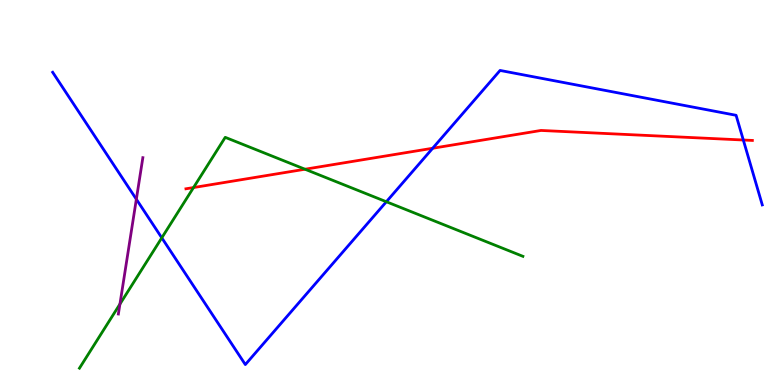[{'lines': ['blue', 'red'], 'intersections': [{'x': 5.58, 'y': 6.15}, {'x': 9.59, 'y': 6.36}]}, {'lines': ['green', 'red'], 'intersections': [{'x': 2.5, 'y': 5.13}, {'x': 3.94, 'y': 5.6}]}, {'lines': ['purple', 'red'], 'intersections': []}, {'lines': ['blue', 'green'], 'intersections': [{'x': 2.09, 'y': 3.82}, {'x': 4.99, 'y': 4.76}]}, {'lines': ['blue', 'purple'], 'intersections': [{'x': 1.76, 'y': 4.83}]}, {'lines': ['green', 'purple'], 'intersections': [{'x': 1.55, 'y': 2.1}]}]